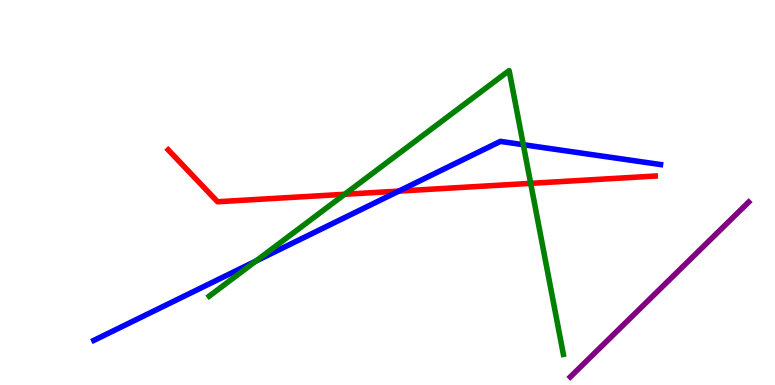[{'lines': ['blue', 'red'], 'intersections': [{'x': 5.15, 'y': 5.04}]}, {'lines': ['green', 'red'], 'intersections': [{'x': 4.45, 'y': 4.95}, {'x': 6.85, 'y': 5.24}]}, {'lines': ['purple', 'red'], 'intersections': []}, {'lines': ['blue', 'green'], 'intersections': [{'x': 3.3, 'y': 3.22}, {'x': 6.75, 'y': 6.24}]}, {'lines': ['blue', 'purple'], 'intersections': []}, {'lines': ['green', 'purple'], 'intersections': []}]